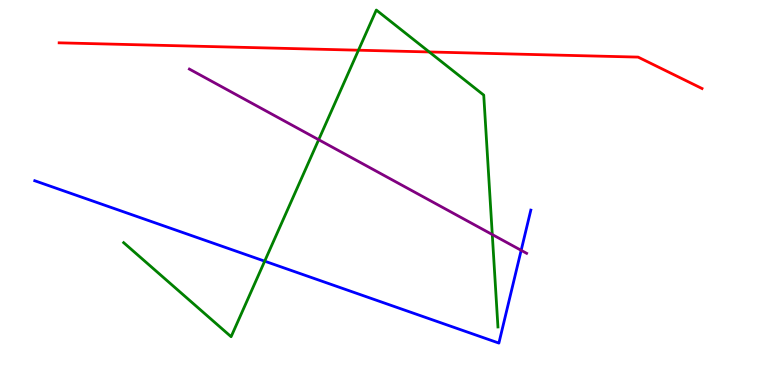[{'lines': ['blue', 'red'], 'intersections': []}, {'lines': ['green', 'red'], 'intersections': [{'x': 4.63, 'y': 8.7}, {'x': 5.54, 'y': 8.65}]}, {'lines': ['purple', 'red'], 'intersections': []}, {'lines': ['blue', 'green'], 'intersections': [{'x': 3.42, 'y': 3.22}]}, {'lines': ['blue', 'purple'], 'intersections': [{'x': 6.72, 'y': 3.5}]}, {'lines': ['green', 'purple'], 'intersections': [{'x': 4.11, 'y': 6.37}, {'x': 6.35, 'y': 3.91}]}]